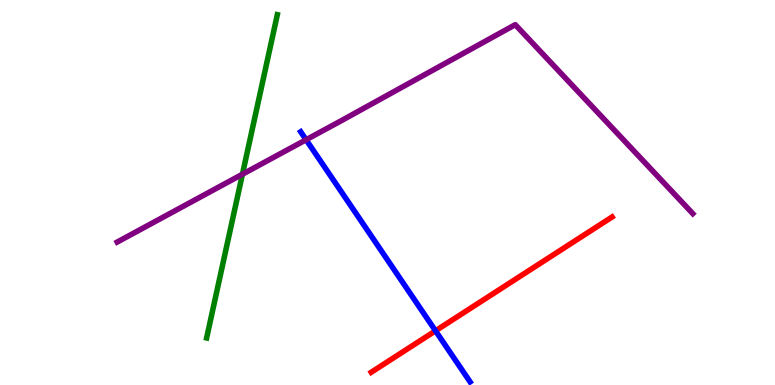[{'lines': ['blue', 'red'], 'intersections': [{'x': 5.62, 'y': 1.41}]}, {'lines': ['green', 'red'], 'intersections': []}, {'lines': ['purple', 'red'], 'intersections': []}, {'lines': ['blue', 'green'], 'intersections': []}, {'lines': ['blue', 'purple'], 'intersections': [{'x': 3.95, 'y': 6.37}]}, {'lines': ['green', 'purple'], 'intersections': [{'x': 3.13, 'y': 5.47}]}]